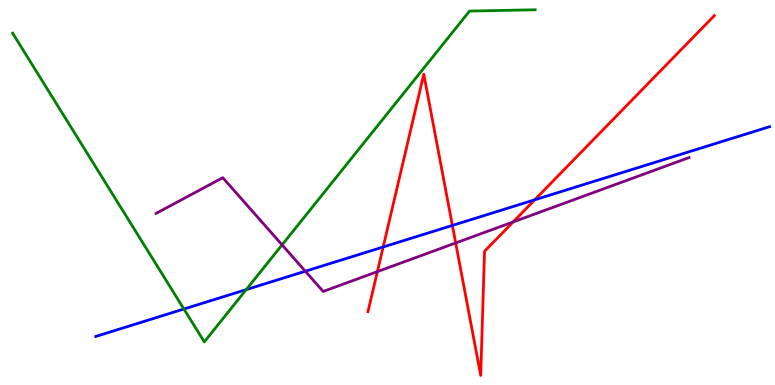[{'lines': ['blue', 'red'], 'intersections': [{'x': 4.94, 'y': 3.58}, {'x': 5.84, 'y': 4.14}, {'x': 6.9, 'y': 4.81}]}, {'lines': ['green', 'red'], 'intersections': []}, {'lines': ['purple', 'red'], 'intersections': [{'x': 4.87, 'y': 2.94}, {'x': 5.88, 'y': 3.69}, {'x': 6.62, 'y': 4.24}]}, {'lines': ['blue', 'green'], 'intersections': [{'x': 2.37, 'y': 1.97}, {'x': 3.18, 'y': 2.48}]}, {'lines': ['blue', 'purple'], 'intersections': [{'x': 3.94, 'y': 2.96}]}, {'lines': ['green', 'purple'], 'intersections': [{'x': 3.64, 'y': 3.64}]}]